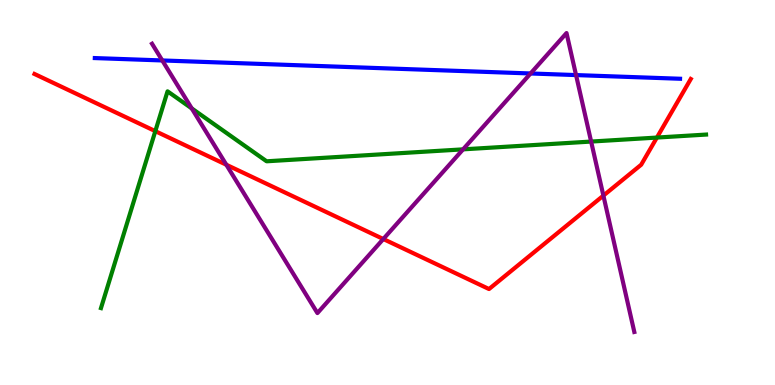[{'lines': ['blue', 'red'], 'intersections': []}, {'lines': ['green', 'red'], 'intersections': [{'x': 2.0, 'y': 6.59}, {'x': 8.48, 'y': 6.43}]}, {'lines': ['purple', 'red'], 'intersections': [{'x': 2.92, 'y': 5.72}, {'x': 4.95, 'y': 3.79}, {'x': 7.79, 'y': 4.92}]}, {'lines': ['blue', 'green'], 'intersections': []}, {'lines': ['blue', 'purple'], 'intersections': [{'x': 2.09, 'y': 8.43}, {'x': 6.85, 'y': 8.09}, {'x': 7.43, 'y': 8.05}]}, {'lines': ['green', 'purple'], 'intersections': [{'x': 2.47, 'y': 7.18}, {'x': 5.98, 'y': 6.12}, {'x': 7.63, 'y': 6.32}]}]